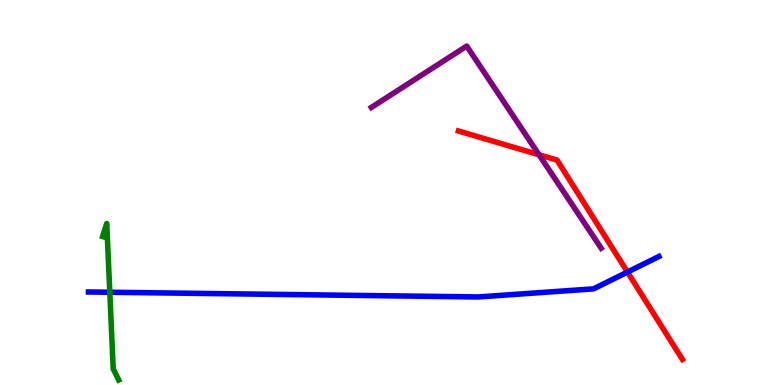[{'lines': ['blue', 'red'], 'intersections': [{'x': 8.1, 'y': 2.93}]}, {'lines': ['green', 'red'], 'intersections': []}, {'lines': ['purple', 'red'], 'intersections': [{'x': 6.96, 'y': 5.98}]}, {'lines': ['blue', 'green'], 'intersections': [{'x': 1.42, 'y': 2.41}]}, {'lines': ['blue', 'purple'], 'intersections': []}, {'lines': ['green', 'purple'], 'intersections': []}]